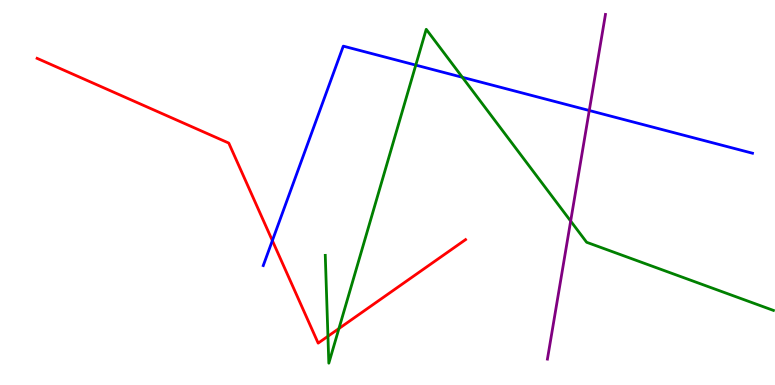[{'lines': ['blue', 'red'], 'intersections': [{'x': 3.51, 'y': 3.75}]}, {'lines': ['green', 'red'], 'intersections': [{'x': 4.23, 'y': 1.27}, {'x': 4.37, 'y': 1.47}]}, {'lines': ['purple', 'red'], 'intersections': []}, {'lines': ['blue', 'green'], 'intersections': [{'x': 5.36, 'y': 8.31}, {'x': 5.97, 'y': 7.99}]}, {'lines': ['blue', 'purple'], 'intersections': [{'x': 7.6, 'y': 7.13}]}, {'lines': ['green', 'purple'], 'intersections': [{'x': 7.36, 'y': 4.26}]}]